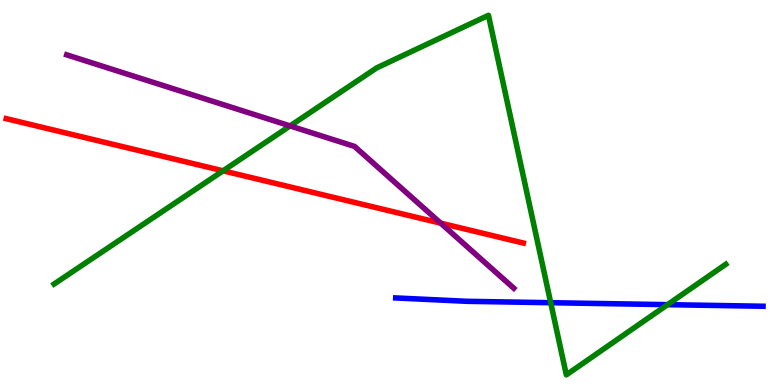[{'lines': ['blue', 'red'], 'intersections': []}, {'lines': ['green', 'red'], 'intersections': [{'x': 2.88, 'y': 5.56}]}, {'lines': ['purple', 'red'], 'intersections': [{'x': 5.69, 'y': 4.2}]}, {'lines': ['blue', 'green'], 'intersections': [{'x': 7.11, 'y': 2.14}, {'x': 8.61, 'y': 2.09}]}, {'lines': ['blue', 'purple'], 'intersections': []}, {'lines': ['green', 'purple'], 'intersections': [{'x': 3.74, 'y': 6.73}]}]